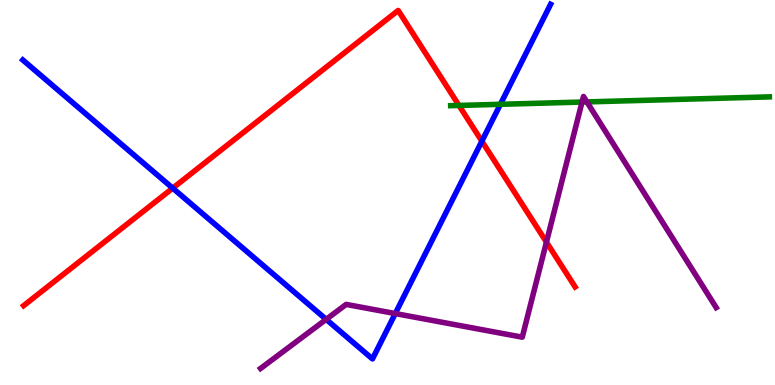[{'lines': ['blue', 'red'], 'intersections': [{'x': 2.23, 'y': 5.11}, {'x': 6.22, 'y': 6.33}]}, {'lines': ['green', 'red'], 'intersections': [{'x': 5.92, 'y': 7.26}]}, {'lines': ['purple', 'red'], 'intersections': [{'x': 7.05, 'y': 3.71}]}, {'lines': ['blue', 'green'], 'intersections': [{'x': 6.46, 'y': 7.29}]}, {'lines': ['blue', 'purple'], 'intersections': [{'x': 4.21, 'y': 1.71}, {'x': 5.1, 'y': 1.86}]}, {'lines': ['green', 'purple'], 'intersections': [{'x': 7.51, 'y': 7.35}, {'x': 7.57, 'y': 7.35}]}]